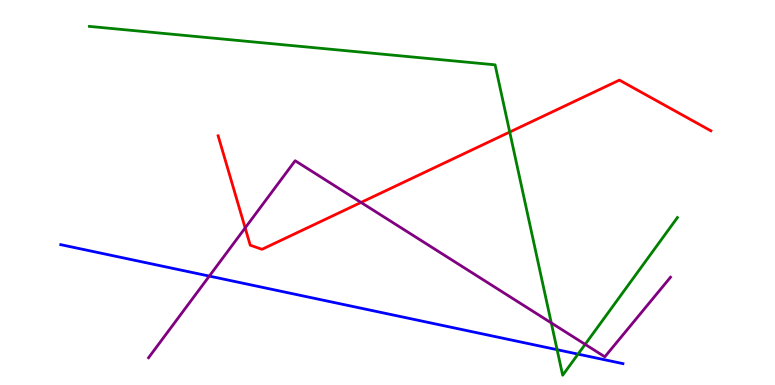[{'lines': ['blue', 'red'], 'intersections': []}, {'lines': ['green', 'red'], 'intersections': [{'x': 6.58, 'y': 6.57}]}, {'lines': ['purple', 'red'], 'intersections': [{'x': 3.16, 'y': 4.08}, {'x': 4.66, 'y': 4.74}]}, {'lines': ['blue', 'green'], 'intersections': [{'x': 7.19, 'y': 0.917}, {'x': 7.46, 'y': 0.802}]}, {'lines': ['blue', 'purple'], 'intersections': [{'x': 2.7, 'y': 2.83}]}, {'lines': ['green', 'purple'], 'intersections': [{'x': 7.11, 'y': 1.61}, {'x': 7.55, 'y': 1.06}]}]